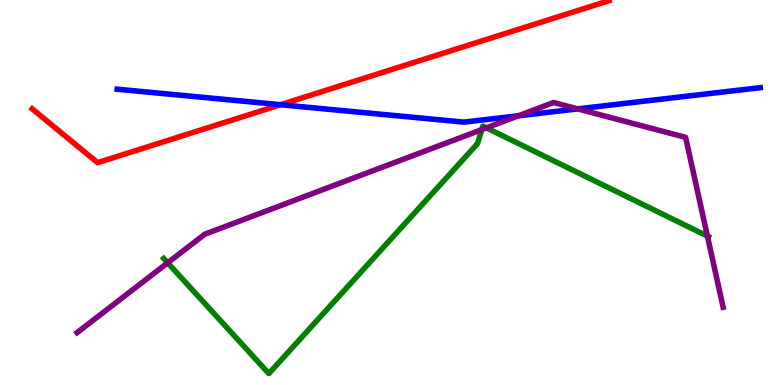[{'lines': ['blue', 'red'], 'intersections': [{'x': 3.62, 'y': 7.28}]}, {'lines': ['green', 'red'], 'intersections': []}, {'lines': ['purple', 'red'], 'intersections': []}, {'lines': ['blue', 'green'], 'intersections': []}, {'lines': ['blue', 'purple'], 'intersections': [{'x': 6.69, 'y': 6.99}, {'x': 7.45, 'y': 7.17}]}, {'lines': ['green', 'purple'], 'intersections': [{'x': 2.16, 'y': 3.17}, {'x': 6.22, 'y': 6.63}, {'x': 6.28, 'y': 6.68}, {'x': 9.13, 'y': 3.87}]}]